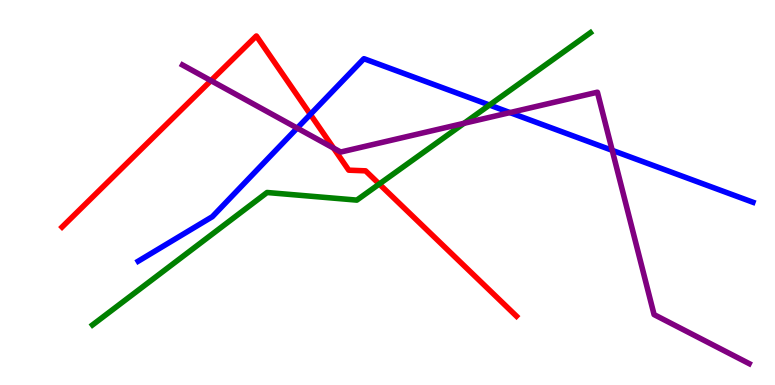[{'lines': ['blue', 'red'], 'intersections': [{'x': 4.0, 'y': 7.03}]}, {'lines': ['green', 'red'], 'intersections': [{'x': 4.89, 'y': 5.22}]}, {'lines': ['purple', 'red'], 'intersections': [{'x': 2.72, 'y': 7.91}, {'x': 4.3, 'y': 6.15}]}, {'lines': ['blue', 'green'], 'intersections': [{'x': 6.32, 'y': 7.27}]}, {'lines': ['blue', 'purple'], 'intersections': [{'x': 3.83, 'y': 6.67}, {'x': 6.58, 'y': 7.08}, {'x': 7.9, 'y': 6.1}]}, {'lines': ['green', 'purple'], 'intersections': [{'x': 5.99, 'y': 6.8}]}]